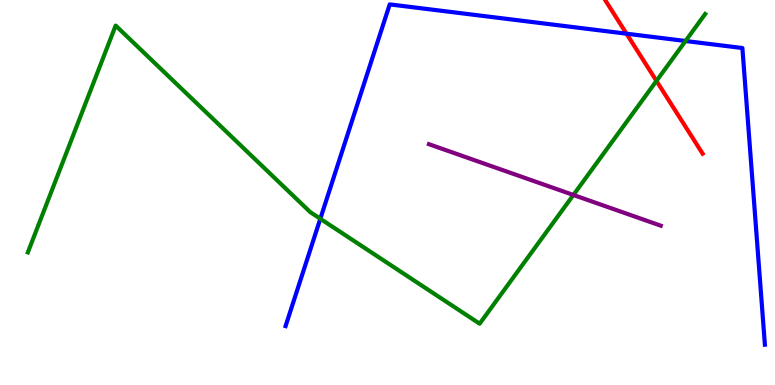[{'lines': ['blue', 'red'], 'intersections': [{'x': 8.08, 'y': 9.12}]}, {'lines': ['green', 'red'], 'intersections': [{'x': 8.47, 'y': 7.9}]}, {'lines': ['purple', 'red'], 'intersections': []}, {'lines': ['blue', 'green'], 'intersections': [{'x': 4.13, 'y': 4.32}, {'x': 8.85, 'y': 8.94}]}, {'lines': ['blue', 'purple'], 'intersections': []}, {'lines': ['green', 'purple'], 'intersections': [{'x': 7.4, 'y': 4.94}]}]